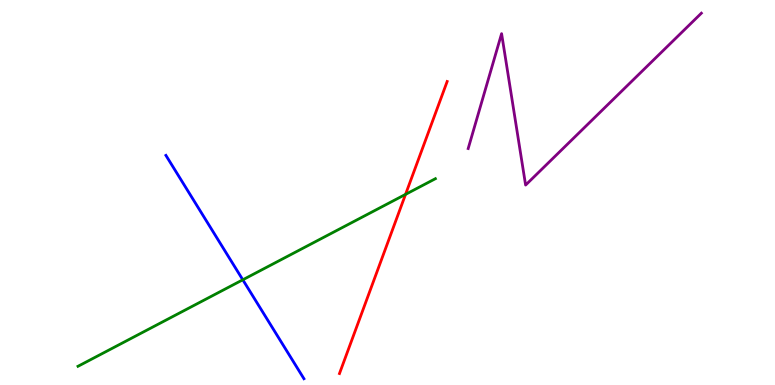[{'lines': ['blue', 'red'], 'intersections': []}, {'lines': ['green', 'red'], 'intersections': [{'x': 5.23, 'y': 4.95}]}, {'lines': ['purple', 'red'], 'intersections': []}, {'lines': ['blue', 'green'], 'intersections': [{'x': 3.13, 'y': 2.73}]}, {'lines': ['blue', 'purple'], 'intersections': []}, {'lines': ['green', 'purple'], 'intersections': []}]